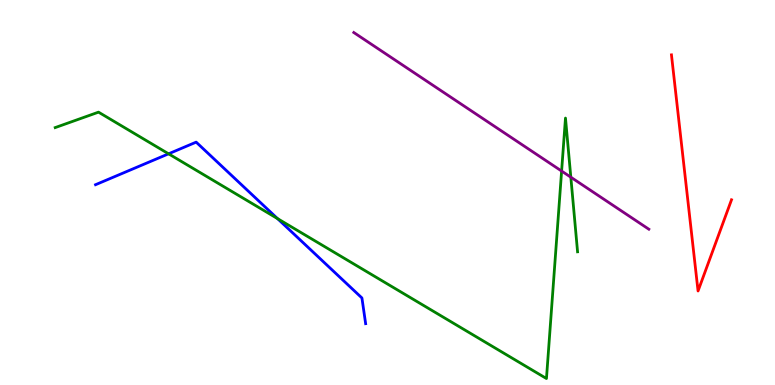[{'lines': ['blue', 'red'], 'intersections': []}, {'lines': ['green', 'red'], 'intersections': []}, {'lines': ['purple', 'red'], 'intersections': []}, {'lines': ['blue', 'green'], 'intersections': [{'x': 2.18, 'y': 6.0}, {'x': 3.58, 'y': 4.32}]}, {'lines': ['blue', 'purple'], 'intersections': []}, {'lines': ['green', 'purple'], 'intersections': [{'x': 7.25, 'y': 5.56}, {'x': 7.37, 'y': 5.4}]}]